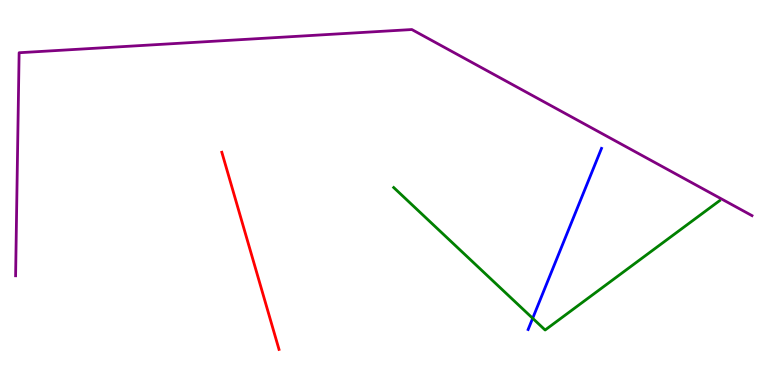[{'lines': ['blue', 'red'], 'intersections': []}, {'lines': ['green', 'red'], 'intersections': []}, {'lines': ['purple', 'red'], 'intersections': []}, {'lines': ['blue', 'green'], 'intersections': [{'x': 6.87, 'y': 1.73}]}, {'lines': ['blue', 'purple'], 'intersections': []}, {'lines': ['green', 'purple'], 'intersections': []}]